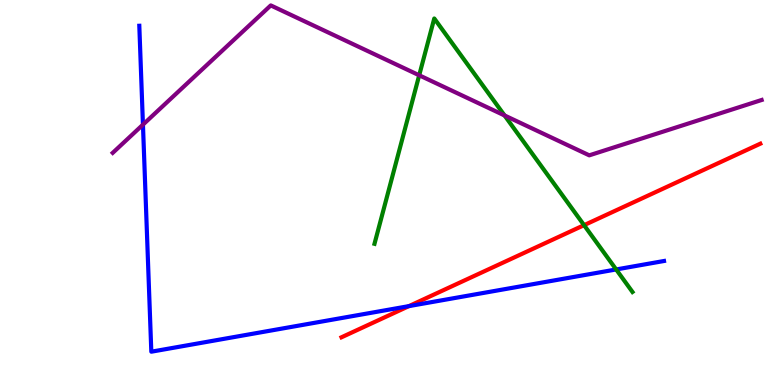[{'lines': ['blue', 'red'], 'intersections': [{'x': 5.28, 'y': 2.05}]}, {'lines': ['green', 'red'], 'intersections': [{'x': 7.54, 'y': 4.15}]}, {'lines': ['purple', 'red'], 'intersections': []}, {'lines': ['blue', 'green'], 'intersections': [{'x': 7.95, 'y': 3.0}]}, {'lines': ['blue', 'purple'], 'intersections': [{'x': 1.84, 'y': 6.76}]}, {'lines': ['green', 'purple'], 'intersections': [{'x': 5.41, 'y': 8.04}, {'x': 6.51, 'y': 7.0}]}]